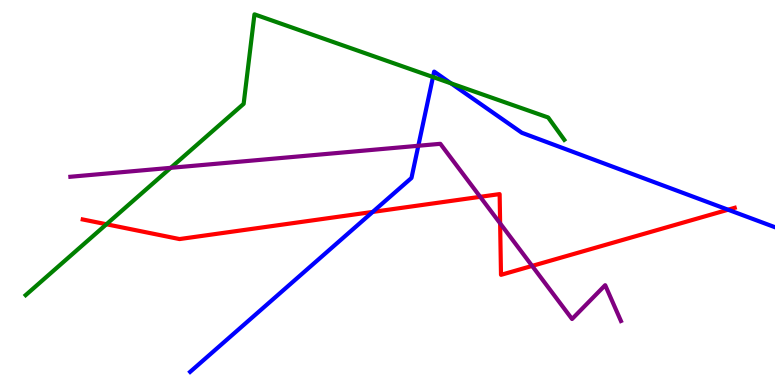[{'lines': ['blue', 'red'], 'intersections': [{'x': 4.81, 'y': 4.5}, {'x': 9.39, 'y': 4.55}]}, {'lines': ['green', 'red'], 'intersections': [{'x': 1.37, 'y': 4.18}]}, {'lines': ['purple', 'red'], 'intersections': [{'x': 6.2, 'y': 4.89}, {'x': 6.45, 'y': 4.2}, {'x': 6.87, 'y': 3.09}]}, {'lines': ['blue', 'green'], 'intersections': [{'x': 5.59, 'y': 8.0}, {'x': 5.82, 'y': 7.83}]}, {'lines': ['blue', 'purple'], 'intersections': [{'x': 5.4, 'y': 6.21}]}, {'lines': ['green', 'purple'], 'intersections': [{'x': 2.2, 'y': 5.64}]}]